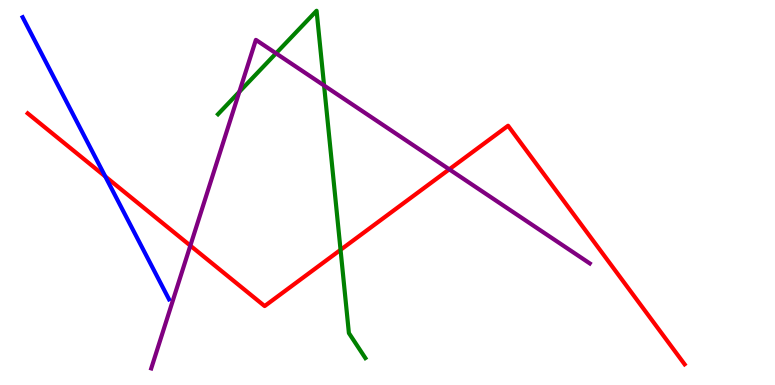[{'lines': ['blue', 'red'], 'intersections': [{'x': 1.36, 'y': 5.42}]}, {'lines': ['green', 'red'], 'intersections': [{'x': 4.39, 'y': 3.51}]}, {'lines': ['purple', 'red'], 'intersections': [{'x': 2.46, 'y': 3.62}, {'x': 5.8, 'y': 5.6}]}, {'lines': ['blue', 'green'], 'intersections': []}, {'lines': ['blue', 'purple'], 'intersections': []}, {'lines': ['green', 'purple'], 'intersections': [{'x': 3.09, 'y': 7.61}, {'x': 3.56, 'y': 8.61}, {'x': 4.18, 'y': 7.78}]}]